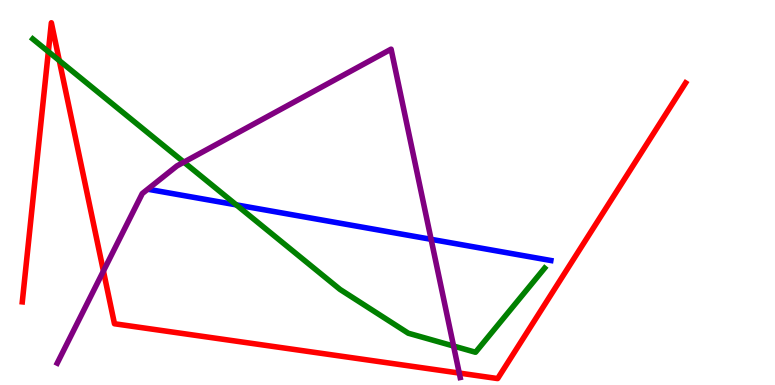[{'lines': ['blue', 'red'], 'intersections': []}, {'lines': ['green', 'red'], 'intersections': [{'x': 0.624, 'y': 8.66}, {'x': 0.765, 'y': 8.43}]}, {'lines': ['purple', 'red'], 'intersections': [{'x': 1.33, 'y': 2.96}, {'x': 5.93, 'y': 0.31}]}, {'lines': ['blue', 'green'], 'intersections': [{'x': 3.05, 'y': 4.68}]}, {'lines': ['blue', 'purple'], 'intersections': [{'x': 5.56, 'y': 3.78}]}, {'lines': ['green', 'purple'], 'intersections': [{'x': 2.37, 'y': 5.79}, {'x': 5.85, 'y': 1.01}]}]